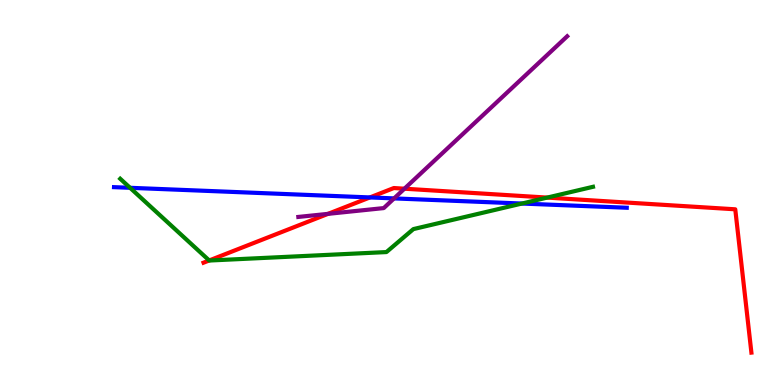[{'lines': ['blue', 'red'], 'intersections': [{'x': 4.77, 'y': 4.87}]}, {'lines': ['green', 'red'], 'intersections': [{'x': 2.7, 'y': 3.23}, {'x': 7.06, 'y': 4.87}]}, {'lines': ['purple', 'red'], 'intersections': [{'x': 4.23, 'y': 4.45}, {'x': 5.22, 'y': 5.1}]}, {'lines': ['blue', 'green'], 'intersections': [{'x': 1.68, 'y': 5.12}, {'x': 6.73, 'y': 4.71}]}, {'lines': ['blue', 'purple'], 'intersections': [{'x': 5.08, 'y': 4.85}]}, {'lines': ['green', 'purple'], 'intersections': []}]